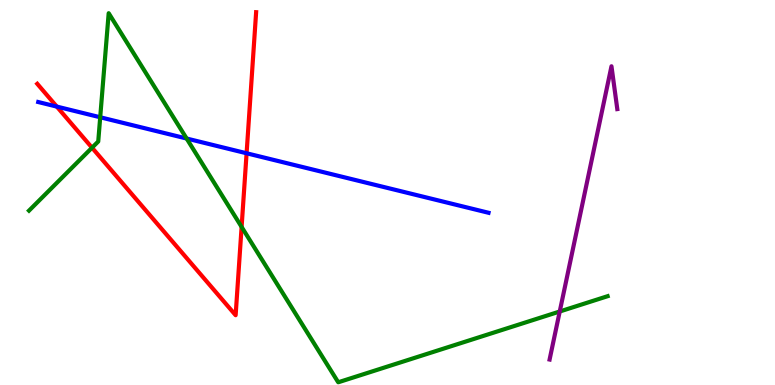[{'lines': ['blue', 'red'], 'intersections': [{'x': 0.733, 'y': 7.23}, {'x': 3.18, 'y': 6.02}]}, {'lines': ['green', 'red'], 'intersections': [{'x': 1.19, 'y': 6.16}, {'x': 3.12, 'y': 4.11}]}, {'lines': ['purple', 'red'], 'intersections': []}, {'lines': ['blue', 'green'], 'intersections': [{'x': 1.29, 'y': 6.95}, {'x': 2.41, 'y': 6.4}]}, {'lines': ['blue', 'purple'], 'intersections': []}, {'lines': ['green', 'purple'], 'intersections': [{'x': 7.22, 'y': 1.91}]}]